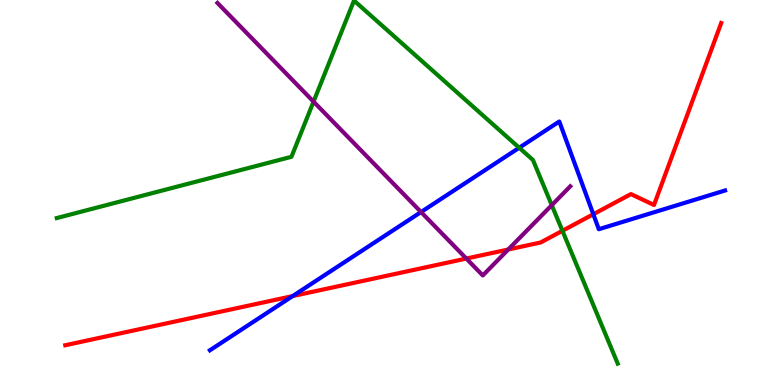[{'lines': ['blue', 'red'], 'intersections': [{'x': 3.78, 'y': 2.31}, {'x': 7.66, 'y': 4.44}]}, {'lines': ['green', 'red'], 'intersections': [{'x': 7.26, 'y': 4.01}]}, {'lines': ['purple', 'red'], 'intersections': [{'x': 6.02, 'y': 3.28}, {'x': 6.56, 'y': 3.52}]}, {'lines': ['blue', 'green'], 'intersections': [{'x': 6.7, 'y': 6.16}]}, {'lines': ['blue', 'purple'], 'intersections': [{'x': 5.43, 'y': 4.49}]}, {'lines': ['green', 'purple'], 'intersections': [{'x': 4.05, 'y': 7.36}, {'x': 7.12, 'y': 4.67}]}]